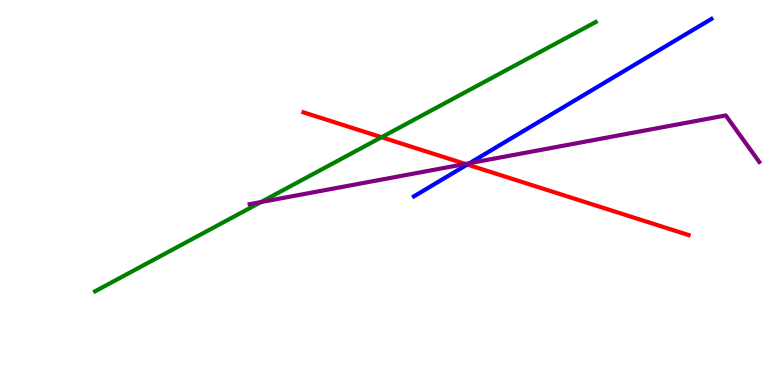[{'lines': ['blue', 'red'], 'intersections': [{'x': 6.03, 'y': 5.73}]}, {'lines': ['green', 'red'], 'intersections': [{'x': 4.92, 'y': 6.44}]}, {'lines': ['purple', 'red'], 'intersections': [{'x': 6.01, 'y': 5.74}]}, {'lines': ['blue', 'green'], 'intersections': []}, {'lines': ['blue', 'purple'], 'intersections': [{'x': 6.06, 'y': 5.76}]}, {'lines': ['green', 'purple'], 'intersections': [{'x': 3.37, 'y': 4.75}]}]